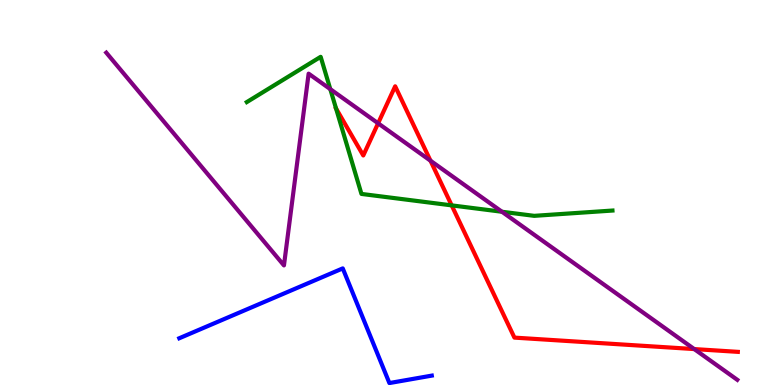[{'lines': ['blue', 'red'], 'intersections': []}, {'lines': ['green', 'red'], 'intersections': [{'x': 4.34, 'y': 7.18}, {'x': 5.83, 'y': 4.67}]}, {'lines': ['purple', 'red'], 'intersections': [{'x': 4.88, 'y': 6.8}, {'x': 5.55, 'y': 5.83}, {'x': 8.96, 'y': 0.933}]}, {'lines': ['blue', 'green'], 'intersections': []}, {'lines': ['blue', 'purple'], 'intersections': []}, {'lines': ['green', 'purple'], 'intersections': [{'x': 4.26, 'y': 7.68}, {'x': 6.48, 'y': 4.5}]}]